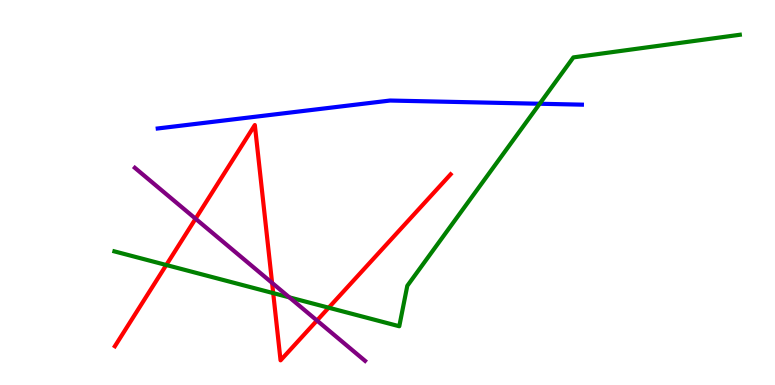[{'lines': ['blue', 'red'], 'intersections': []}, {'lines': ['green', 'red'], 'intersections': [{'x': 2.15, 'y': 3.12}, {'x': 3.53, 'y': 2.39}, {'x': 4.24, 'y': 2.01}]}, {'lines': ['purple', 'red'], 'intersections': [{'x': 2.52, 'y': 4.32}, {'x': 3.51, 'y': 2.65}, {'x': 4.09, 'y': 1.67}]}, {'lines': ['blue', 'green'], 'intersections': [{'x': 6.96, 'y': 7.31}]}, {'lines': ['blue', 'purple'], 'intersections': []}, {'lines': ['green', 'purple'], 'intersections': [{'x': 3.73, 'y': 2.28}]}]